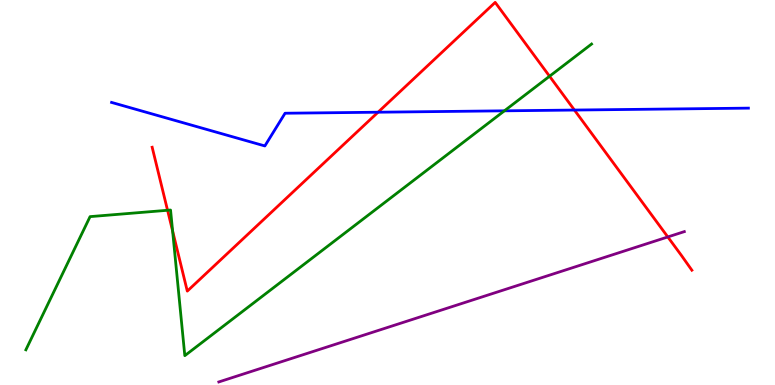[{'lines': ['blue', 'red'], 'intersections': [{'x': 4.88, 'y': 7.09}, {'x': 7.41, 'y': 7.14}]}, {'lines': ['green', 'red'], 'intersections': [{'x': 2.16, 'y': 4.54}, {'x': 2.23, 'y': 4.0}, {'x': 7.09, 'y': 8.02}]}, {'lines': ['purple', 'red'], 'intersections': [{'x': 8.62, 'y': 3.85}]}, {'lines': ['blue', 'green'], 'intersections': [{'x': 6.51, 'y': 7.12}]}, {'lines': ['blue', 'purple'], 'intersections': []}, {'lines': ['green', 'purple'], 'intersections': []}]